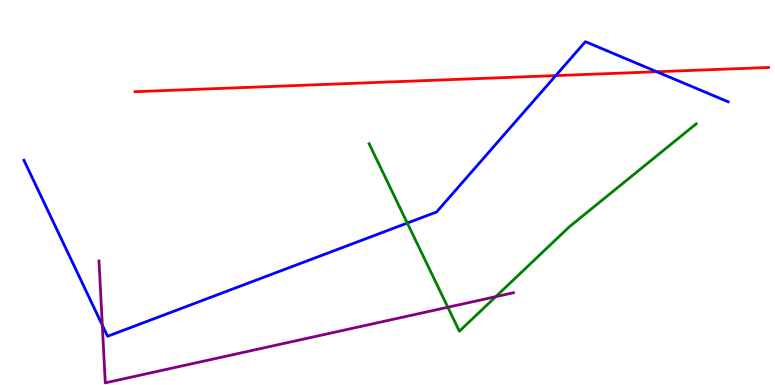[{'lines': ['blue', 'red'], 'intersections': [{'x': 7.17, 'y': 8.04}, {'x': 8.47, 'y': 8.14}]}, {'lines': ['green', 'red'], 'intersections': []}, {'lines': ['purple', 'red'], 'intersections': []}, {'lines': ['blue', 'green'], 'intersections': [{'x': 5.26, 'y': 4.21}]}, {'lines': ['blue', 'purple'], 'intersections': [{'x': 1.32, 'y': 1.55}]}, {'lines': ['green', 'purple'], 'intersections': [{'x': 5.78, 'y': 2.02}, {'x': 6.4, 'y': 2.29}]}]